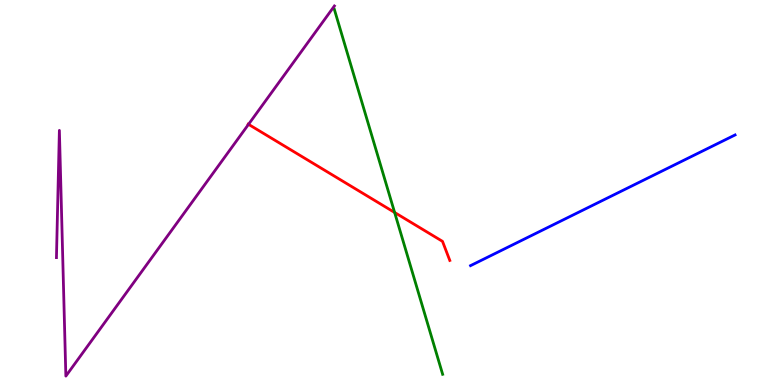[{'lines': ['blue', 'red'], 'intersections': []}, {'lines': ['green', 'red'], 'intersections': [{'x': 5.09, 'y': 4.48}]}, {'lines': ['purple', 'red'], 'intersections': [{'x': 3.21, 'y': 6.77}]}, {'lines': ['blue', 'green'], 'intersections': []}, {'lines': ['blue', 'purple'], 'intersections': []}, {'lines': ['green', 'purple'], 'intersections': []}]